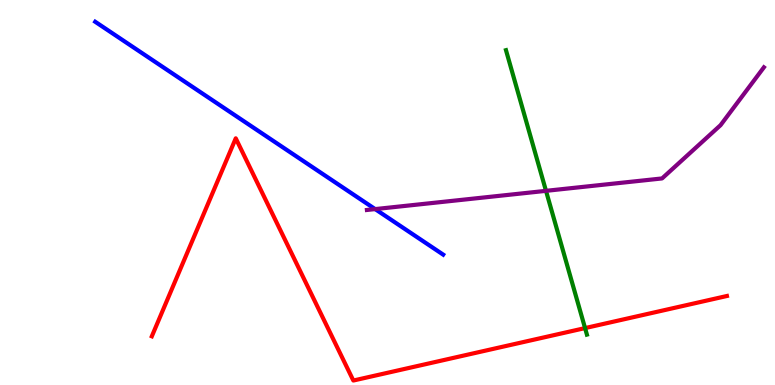[{'lines': ['blue', 'red'], 'intersections': []}, {'lines': ['green', 'red'], 'intersections': [{'x': 7.55, 'y': 1.48}]}, {'lines': ['purple', 'red'], 'intersections': []}, {'lines': ['blue', 'green'], 'intersections': []}, {'lines': ['blue', 'purple'], 'intersections': [{'x': 4.84, 'y': 4.57}]}, {'lines': ['green', 'purple'], 'intersections': [{'x': 7.05, 'y': 5.04}]}]